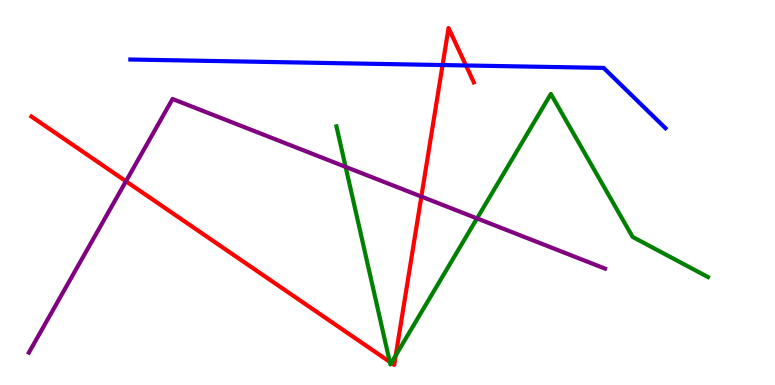[{'lines': ['blue', 'red'], 'intersections': [{'x': 5.71, 'y': 8.31}, {'x': 6.01, 'y': 8.3}]}, {'lines': ['green', 'red'], 'intersections': [{'x': 5.03, 'y': 0.6}, {'x': 5.05, 'y': 0.574}, {'x': 5.11, 'y': 0.769}]}, {'lines': ['purple', 'red'], 'intersections': [{'x': 1.63, 'y': 5.29}, {'x': 5.44, 'y': 4.89}]}, {'lines': ['blue', 'green'], 'intersections': []}, {'lines': ['blue', 'purple'], 'intersections': []}, {'lines': ['green', 'purple'], 'intersections': [{'x': 4.46, 'y': 5.67}, {'x': 6.16, 'y': 4.33}]}]